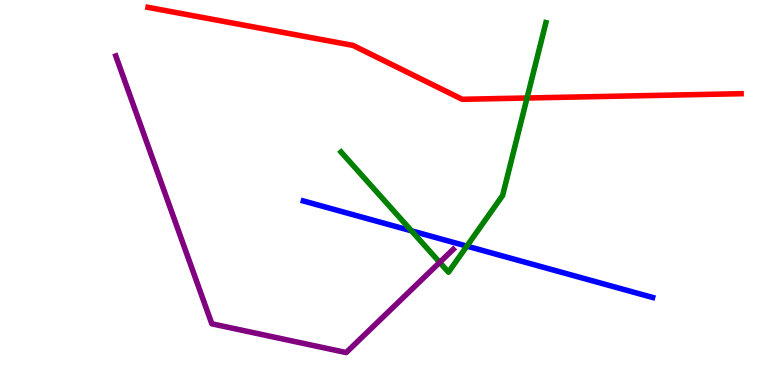[{'lines': ['blue', 'red'], 'intersections': []}, {'lines': ['green', 'red'], 'intersections': [{'x': 6.8, 'y': 7.45}]}, {'lines': ['purple', 'red'], 'intersections': []}, {'lines': ['blue', 'green'], 'intersections': [{'x': 5.31, 'y': 4.0}, {'x': 6.02, 'y': 3.61}]}, {'lines': ['blue', 'purple'], 'intersections': []}, {'lines': ['green', 'purple'], 'intersections': [{'x': 5.67, 'y': 3.19}]}]